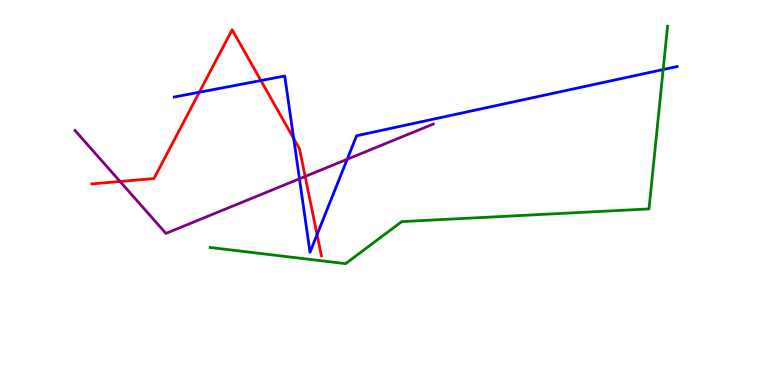[{'lines': ['blue', 'red'], 'intersections': [{'x': 2.57, 'y': 7.6}, {'x': 3.37, 'y': 7.91}, {'x': 3.79, 'y': 6.4}, {'x': 4.09, 'y': 3.91}]}, {'lines': ['green', 'red'], 'intersections': []}, {'lines': ['purple', 'red'], 'intersections': [{'x': 1.55, 'y': 5.29}, {'x': 3.94, 'y': 5.42}]}, {'lines': ['blue', 'green'], 'intersections': [{'x': 8.56, 'y': 8.19}]}, {'lines': ['blue', 'purple'], 'intersections': [{'x': 3.86, 'y': 5.36}, {'x': 4.48, 'y': 5.86}]}, {'lines': ['green', 'purple'], 'intersections': []}]